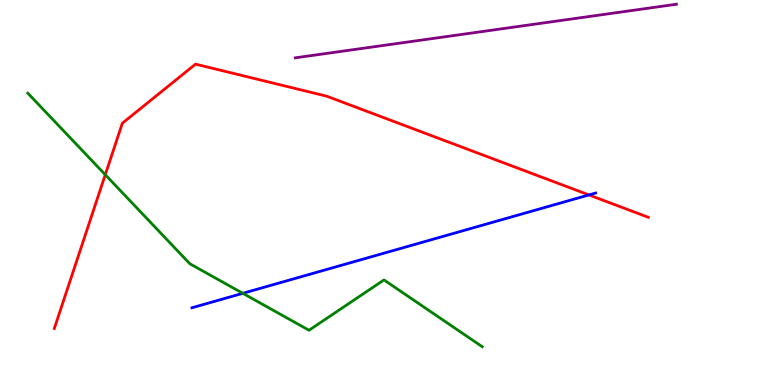[{'lines': ['blue', 'red'], 'intersections': [{'x': 7.6, 'y': 4.94}]}, {'lines': ['green', 'red'], 'intersections': [{'x': 1.36, 'y': 5.46}]}, {'lines': ['purple', 'red'], 'intersections': []}, {'lines': ['blue', 'green'], 'intersections': [{'x': 3.13, 'y': 2.38}]}, {'lines': ['blue', 'purple'], 'intersections': []}, {'lines': ['green', 'purple'], 'intersections': []}]